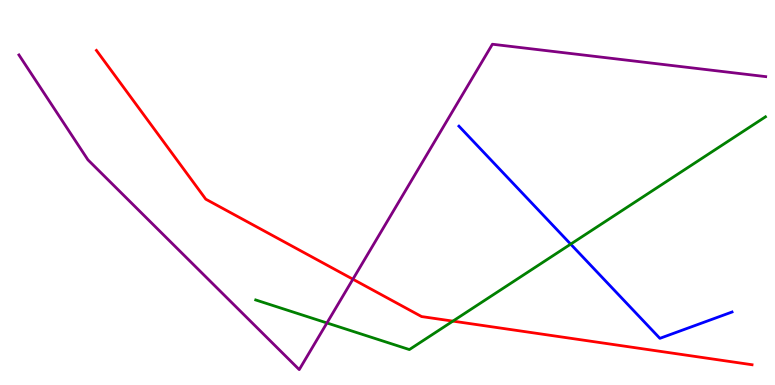[{'lines': ['blue', 'red'], 'intersections': []}, {'lines': ['green', 'red'], 'intersections': [{'x': 5.84, 'y': 1.66}]}, {'lines': ['purple', 'red'], 'intersections': [{'x': 4.55, 'y': 2.75}]}, {'lines': ['blue', 'green'], 'intersections': [{'x': 7.36, 'y': 3.66}]}, {'lines': ['blue', 'purple'], 'intersections': []}, {'lines': ['green', 'purple'], 'intersections': [{'x': 4.22, 'y': 1.61}]}]